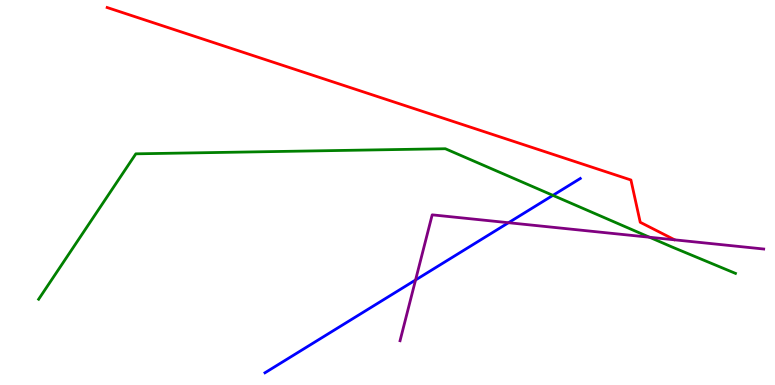[{'lines': ['blue', 'red'], 'intersections': []}, {'lines': ['green', 'red'], 'intersections': []}, {'lines': ['purple', 'red'], 'intersections': []}, {'lines': ['blue', 'green'], 'intersections': [{'x': 7.13, 'y': 4.93}]}, {'lines': ['blue', 'purple'], 'intersections': [{'x': 5.36, 'y': 2.73}, {'x': 6.56, 'y': 4.22}]}, {'lines': ['green', 'purple'], 'intersections': [{'x': 8.38, 'y': 3.84}]}]